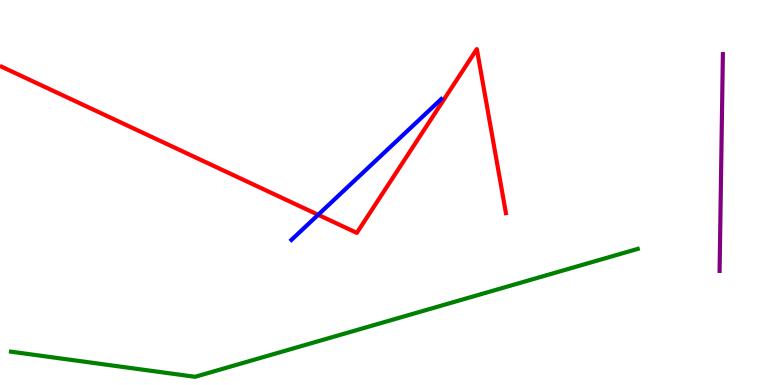[{'lines': ['blue', 'red'], 'intersections': [{'x': 4.11, 'y': 4.42}]}, {'lines': ['green', 'red'], 'intersections': []}, {'lines': ['purple', 'red'], 'intersections': []}, {'lines': ['blue', 'green'], 'intersections': []}, {'lines': ['blue', 'purple'], 'intersections': []}, {'lines': ['green', 'purple'], 'intersections': []}]